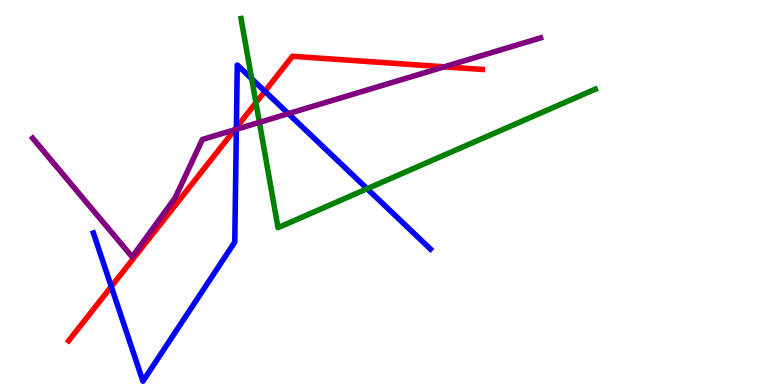[{'lines': ['blue', 'red'], 'intersections': [{'x': 1.44, 'y': 2.56}, {'x': 3.05, 'y': 6.69}, {'x': 3.42, 'y': 7.63}]}, {'lines': ['green', 'red'], 'intersections': [{'x': 3.3, 'y': 7.33}]}, {'lines': ['purple', 'red'], 'intersections': [{'x': 3.03, 'y': 6.63}, {'x': 5.73, 'y': 8.26}]}, {'lines': ['blue', 'green'], 'intersections': [{'x': 3.25, 'y': 7.95}, {'x': 4.74, 'y': 5.1}]}, {'lines': ['blue', 'purple'], 'intersections': [{'x': 3.05, 'y': 6.64}, {'x': 3.72, 'y': 7.05}]}, {'lines': ['green', 'purple'], 'intersections': [{'x': 3.35, 'y': 6.82}]}]